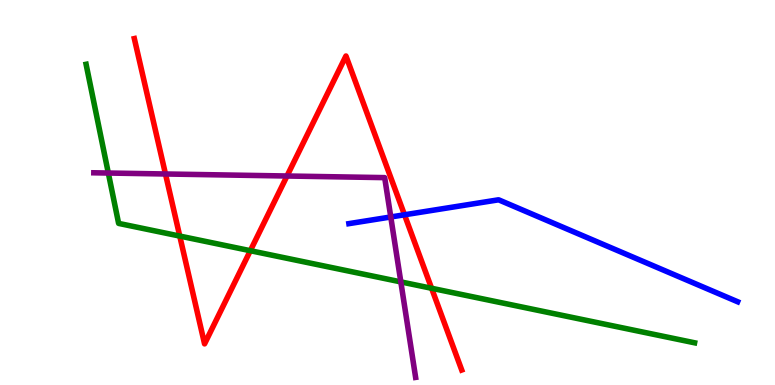[{'lines': ['blue', 'red'], 'intersections': [{'x': 5.22, 'y': 4.42}]}, {'lines': ['green', 'red'], 'intersections': [{'x': 2.32, 'y': 3.87}, {'x': 3.23, 'y': 3.49}, {'x': 5.57, 'y': 2.51}]}, {'lines': ['purple', 'red'], 'intersections': [{'x': 2.14, 'y': 5.48}, {'x': 3.7, 'y': 5.43}]}, {'lines': ['blue', 'green'], 'intersections': []}, {'lines': ['blue', 'purple'], 'intersections': [{'x': 5.04, 'y': 4.36}]}, {'lines': ['green', 'purple'], 'intersections': [{'x': 1.4, 'y': 5.51}, {'x': 5.17, 'y': 2.68}]}]